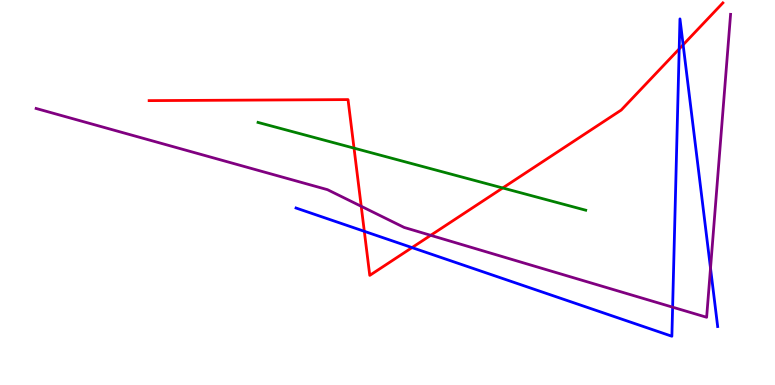[{'lines': ['blue', 'red'], 'intersections': [{'x': 4.7, 'y': 3.99}, {'x': 5.32, 'y': 3.57}, {'x': 8.76, 'y': 8.73}, {'x': 8.81, 'y': 8.84}]}, {'lines': ['green', 'red'], 'intersections': [{'x': 4.57, 'y': 6.15}, {'x': 6.49, 'y': 5.12}]}, {'lines': ['purple', 'red'], 'intersections': [{'x': 4.66, 'y': 4.64}, {'x': 5.56, 'y': 3.89}]}, {'lines': ['blue', 'green'], 'intersections': []}, {'lines': ['blue', 'purple'], 'intersections': [{'x': 8.68, 'y': 2.02}, {'x': 9.17, 'y': 3.03}]}, {'lines': ['green', 'purple'], 'intersections': []}]